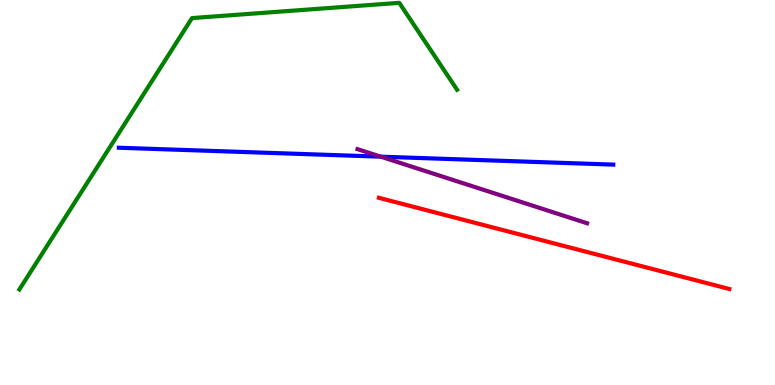[{'lines': ['blue', 'red'], 'intersections': []}, {'lines': ['green', 'red'], 'intersections': []}, {'lines': ['purple', 'red'], 'intersections': []}, {'lines': ['blue', 'green'], 'intersections': []}, {'lines': ['blue', 'purple'], 'intersections': [{'x': 4.91, 'y': 5.93}]}, {'lines': ['green', 'purple'], 'intersections': []}]